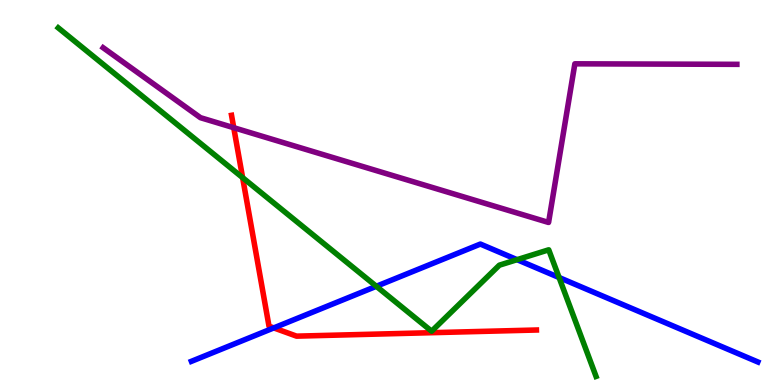[{'lines': ['blue', 'red'], 'intersections': [{'x': 3.53, 'y': 1.48}]}, {'lines': ['green', 'red'], 'intersections': [{'x': 3.13, 'y': 5.39}]}, {'lines': ['purple', 'red'], 'intersections': [{'x': 3.02, 'y': 6.68}]}, {'lines': ['blue', 'green'], 'intersections': [{'x': 4.86, 'y': 2.56}, {'x': 6.67, 'y': 3.26}, {'x': 7.21, 'y': 2.79}]}, {'lines': ['blue', 'purple'], 'intersections': []}, {'lines': ['green', 'purple'], 'intersections': []}]